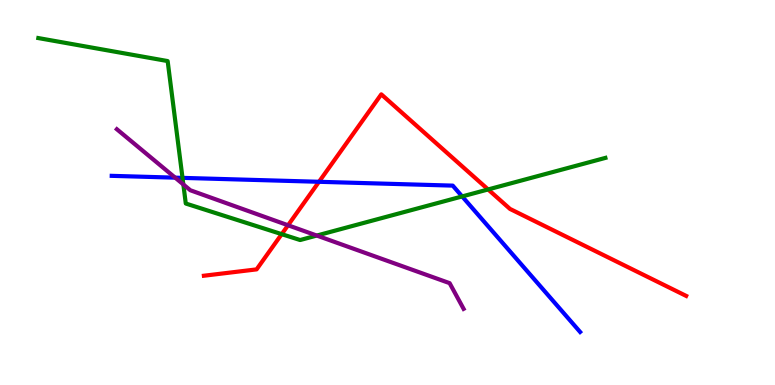[{'lines': ['blue', 'red'], 'intersections': [{'x': 4.12, 'y': 5.28}]}, {'lines': ['green', 'red'], 'intersections': [{'x': 3.63, 'y': 3.92}, {'x': 6.3, 'y': 5.08}]}, {'lines': ['purple', 'red'], 'intersections': [{'x': 3.72, 'y': 4.15}]}, {'lines': ['blue', 'green'], 'intersections': [{'x': 2.36, 'y': 5.38}, {'x': 5.96, 'y': 4.9}]}, {'lines': ['blue', 'purple'], 'intersections': [{'x': 2.26, 'y': 5.39}]}, {'lines': ['green', 'purple'], 'intersections': [{'x': 2.37, 'y': 5.21}, {'x': 4.09, 'y': 3.88}]}]